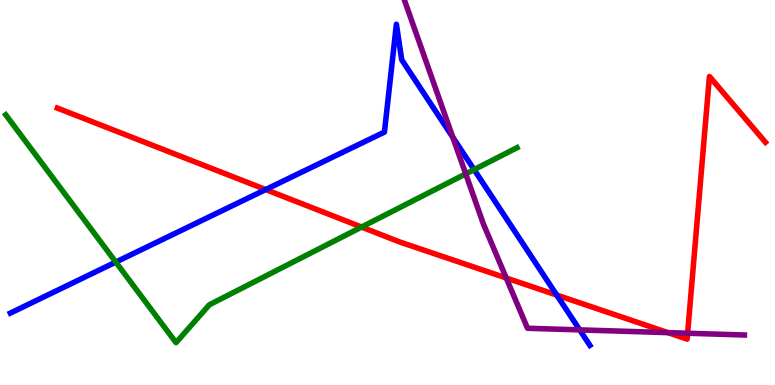[{'lines': ['blue', 'red'], 'intersections': [{'x': 3.43, 'y': 5.08}, {'x': 7.18, 'y': 2.34}]}, {'lines': ['green', 'red'], 'intersections': [{'x': 4.67, 'y': 4.1}]}, {'lines': ['purple', 'red'], 'intersections': [{'x': 6.53, 'y': 2.78}, {'x': 8.62, 'y': 1.36}, {'x': 8.87, 'y': 1.34}]}, {'lines': ['blue', 'green'], 'intersections': [{'x': 1.49, 'y': 3.19}, {'x': 6.12, 'y': 5.59}]}, {'lines': ['blue', 'purple'], 'intersections': [{'x': 5.84, 'y': 6.43}, {'x': 7.48, 'y': 1.43}]}, {'lines': ['green', 'purple'], 'intersections': [{'x': 6.01, 'y': 5.48}]}]